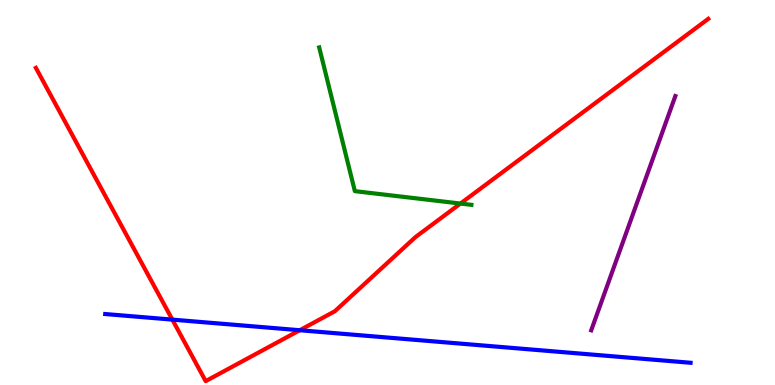[{'lines': ['blue', 'red'], 'intersections': [{'x': 2.22, 'y': 1.7}, {'x': 3.87, 'y': 1.42}]}, {'lines': ['green', 'red'], 'intersections': [{'x': 5.94, 'y': 4.71}]}, {'lines': ['purple', 'red'], 'intersections': []}, {'lines': ['blue', 'green'], 'intersections': []}, {'lines': ['blue', 'purple'], 'intersections': []}, {'lines': ['green', 'purple'], 'intersections': []}]